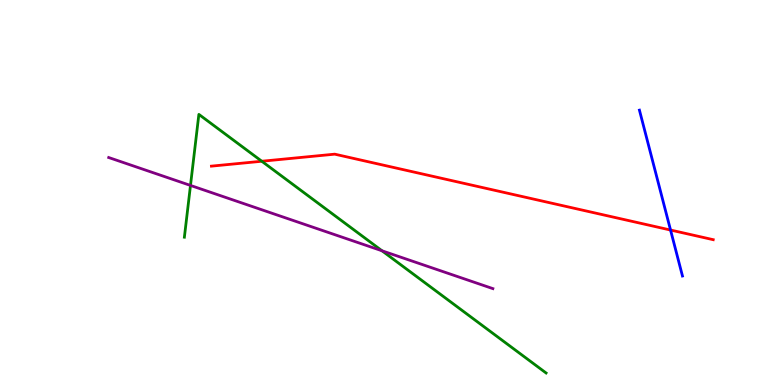[{'lines': ['blue', 'red'], 'intersections': [{'x': 8.65, 'y': 4.02}]}, {'lines': ['green', 'red'], 'intersections': [{'x': 3.38, 'y': 5.81}]}, {'lines': ['purple', 'red'], 'intersections': []}, {'lines': ['blue', 'green'], 'intersections': []}, {'lines': ['blue', 'purple'], 'intersections': []}, {'lines': ['green', 'purple'], 'intersections': [{'x': 2.46, 'y': 5.18}, {'x': 4.93, 'y': 3.49}]}]